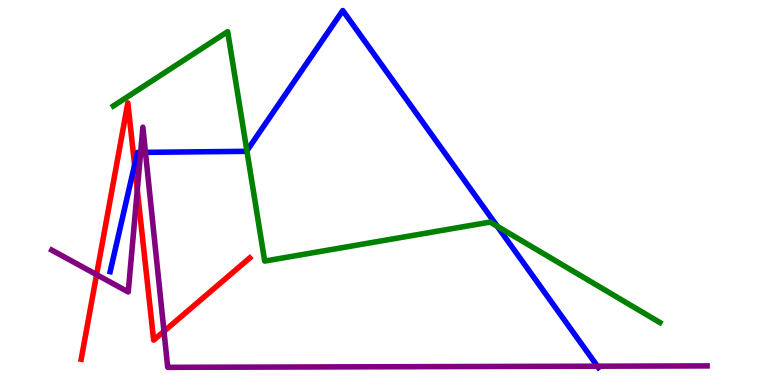[{'lines': ['blue', 'red'], 'intersections': [{'x': 1.74, 'y': 5.72}]}, {'lines': ['green', 'red'], 'intersections': []}, {'lines': ['purple', 'red'], 'intersections': [{'x': 1.25, 'y': 2.87}, {'x': 1.77, 'y': 5.07}, {'x': 2.12, 'y': 1.39}]}, {'lines': ['blue', 'green'], 'intersections': [{'x': 3.19, 'y': 6.08}, {'x': 6.42, 'y': 4.12}]}, {'lines': ['blue', 'purple'], 'intersections': [{'x': 1.81, 'y': 6.04}, {'x': 1.88, 'y': 6.04}, {'x': 7.71, 'y': 0.488}]}, {'lines': ['green', 'purple'], 'intersections': []}]